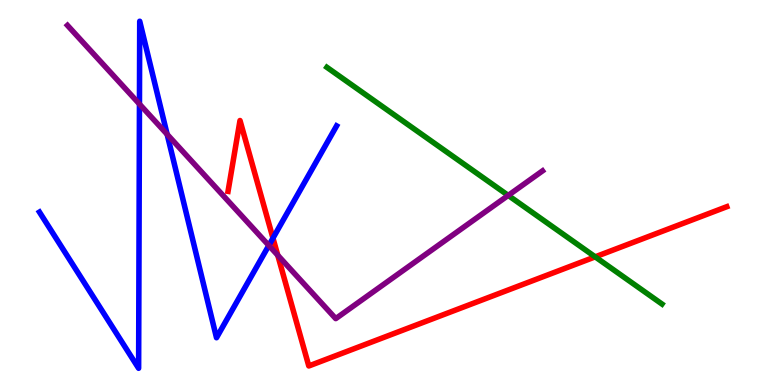[{'lines': ['blue', 'red'], 'intersections': [{'x': 3.52, 'y': 3.81}]}, {'lines': ['green', 'red'], 'intersections': [{'x': 7.68, 'y': 3.33}]}, {'lines': ['purple', 'red'], 'intersections': [{'x': 3.58, 'y': 3.37}]}, {'lines': ['blue', 'green'], 'intersections': []}, {'lines': ['blue', 'purple'], 'intersections': [{'x': 1.8, 'y': 7.3}, {'x': 2.16, 'y': 6.51}, {'x': 3.47, 'y': 3.62}]}, {'lines': ['green', 'purple'], 'intersections': [{'x': 6.56, 'y': 4.92}]}]